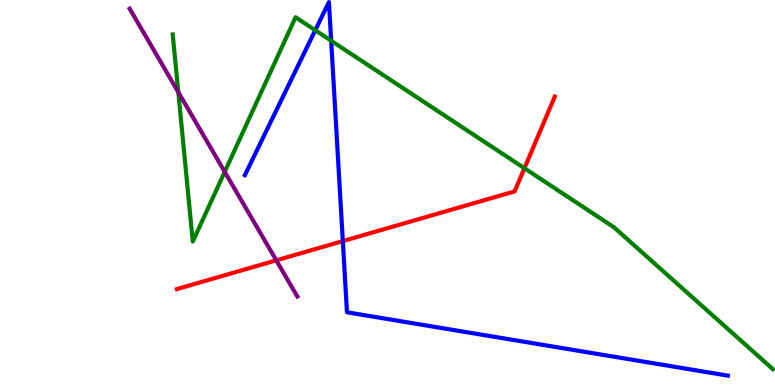[{'lines': ['blue', 'red'], 'intersections': [{'x': 4.42, 'y': 3.74}]}, {'lines': ['green', 'red'], 'intersections': [{'x': 6.77, 'y': 5.63}]}, {'lines': ['purple', 'red'], 'intersections': [{'x': 3.57, 'y': 3.24}]}, {'lines': ['blue', 'green'], 'intersections': [{'x': 4.07, 'y': 9.21}, {'x': 4.27, 'y': 8.94}]}, {'lines': ['blue', 'purple'], 'intersections': []}, {'lines': ['green', 'purple'], 'intersections': [{'x': 2.3, 'y': 7.61}, {'x': 2.9, 'y': 5.54}]}]